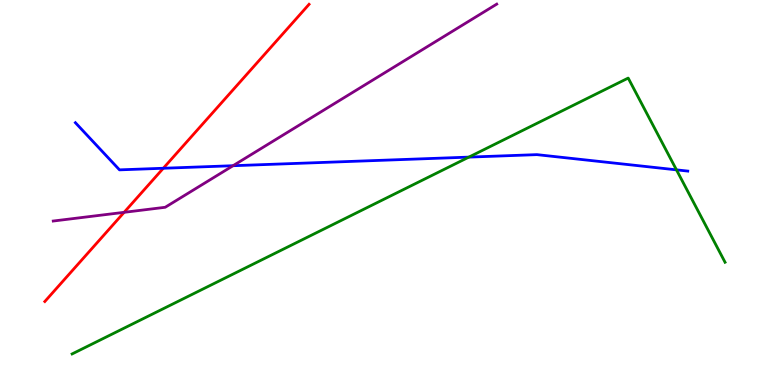[{'lines': ['blue', 'red'], 'intersections': [{'x': 2.11, 'y': 5.63}]}, {'lines': ['green', 'red'], 'intersections': []}, {'lines': ['purple', 'red'], 'intersections': [{'x': 1.6, 'y': 4.49}]}, {'lines': ['blue', 'green'], 'intersections': [{'x': 6.05, 'y': 5.92}, {'x': 8.73, 'y': 5.59}]}, {'lines': ['blue', 'purple'], 'intersections': [{'x': 3.01, 'y': 5.7}]}, {'lines': ['green', 'purple'], 'intersections': []}]